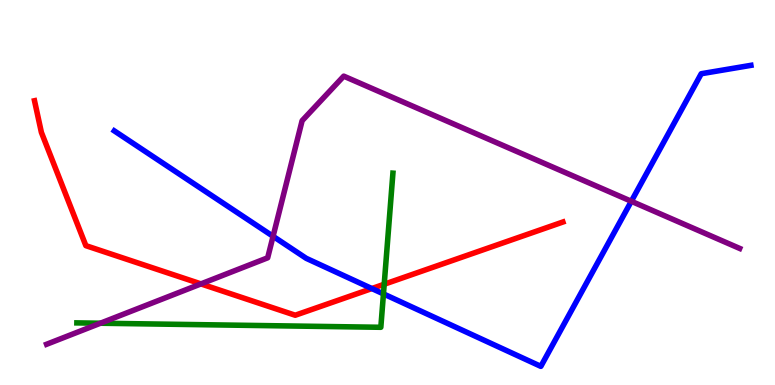[{'lines': ['blue', 'red'], 'intersections': [{'x': 4.8, 'y': 2.51}]}, {'lines': ['green', 'red'], 'intersections': [{'x': 4.96, 'y': 2.62}]}, {'lines': ['purple', 'red'], 'intersections': [{'x': 2.59, 'y': 2.63}]}, {'lines': ['blue', 'green'], 'intersections': [{'x': 4.95, 'y': 2.37}]}, {'lines': ['blue', 'purple'], 'intersections': [{'x': 3.52, 'y': 3.86}, {'x': 8.15, 'y': 4.77}]}, {'lines': ['green', 'purple'], 'intersections': [{'x': 1.3, 'y': 1.6}]}]